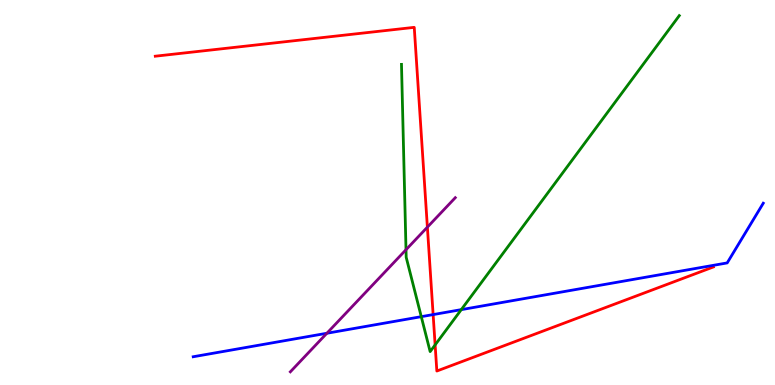[{'lines': ['blue', 'red'], 'intersections': [{'x': 5.59, 'y': 1.83}]}, {'lines': ['green', 'red'], 'intersections': [{'x': 5.61, 'y': 1.04}]}, {'lines': ['purple', 'red'], 'intersections': [{'x': 5.51, 'y': 4.1}]}, {'lines': ['blue', 'green'], 'intersections': [{'x': 5.44, 'y': 1.77}, {'x': 5.95, 'y': 1.96}]}, {'lines': ['blue', 'purple'], 'intersections': [{'x': 4.22, 'y': 1.34}]}, {'lines': ['green', 'purple'], 'intersections': [{'x': 5.24, 'y': 3.51}]}]